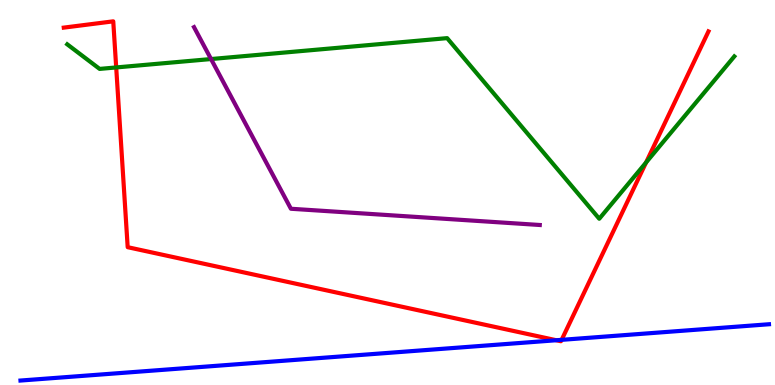[{'lines': ['blue', 'red'], 'intersections': [{'x': 7.18, 'y': 1.16}, {'x': 7.25, 'y': 1.17}]}, {'lines': ['green', 'red'], 'intersections': [{'x': 1.5, 'y': 8.25}, {'x': 8.34, 'y': 5.78}]}, {'lines': ['purple', 'red'], 'intersections': []}, {'lines': ['blue', 'green'], 'intersections': []}, {'lines': ['blue', 'purple'], 'intersections': []}, {'lines': ['green', 'purple'], 'intersections': [{'x': 2.72, 'y': 8.47}]}]